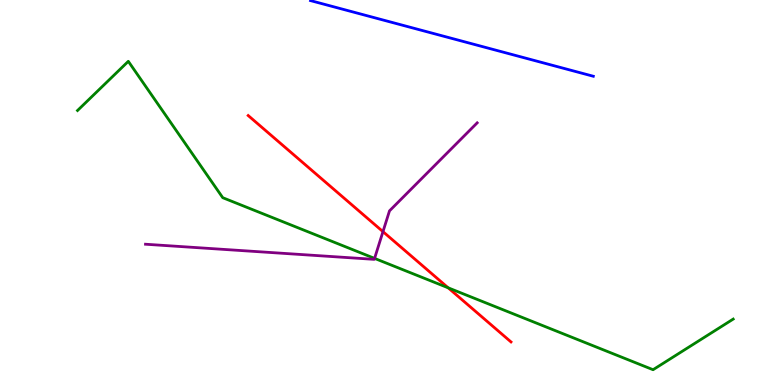[{'lines': ['blue', 'red'], 'intersections': []}, {'lines': ['green', 'red'], 'intersections': [{'x': 5.78, 'y': 2.52}]}, {'lines': ['purple', 'red'], 'intersections': [{'x': 4.94, 'y': 3.98}]}, {'lines': ['blue', 'green'], 'intersections': []}, {'lines': ['blue', 'purple'], 'intersections': []}, {'lines': ['green', 'purple'], 'intersections': [{'x': 4.83, 'y': 3.29}]}]